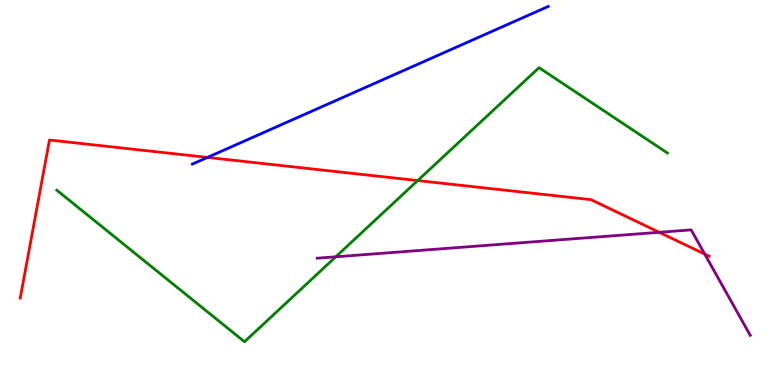[{'lines': ['blue', 'red'], 'intersections': [{'x': 2.68, 'y': 5.91}]}, {'lines': ['green', 'red'], 'intersections': [{'x': 5.39, 'y': 5.31}]}, {'lines': ['purple', 'red'], 'intersections': [{'x': 8.51, 'y': 3.97}, {'x': 9.09, 'y': 3.4}]}, {'lines': ['blue', 'green'], 'intersections': []}, {'lines': ['blue', 'purple'], 'intersections': []}, {'lines': ['green', 'purple'], 'intersections': [{'x': 4.33, 'y': 3.33}]}]